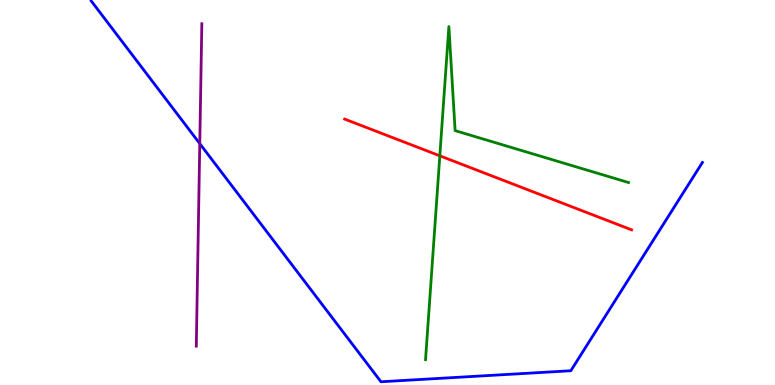[{'lines': ['blue', 'red'], 'intersections': []}, {'lines': ['green', 'red'], 'intersections': [{'x': 5.68, 'y': 5.95}]}, {'lines': ['purple', 'red'], 'intersections': []}, {'lines': ['blue', 'green'], 'intersections': []}, {'lines': ['blue', 'purple'], 'intersections': [{'x': 2.58, 'y': 6.27}]}, {'lines': ['green', 'purple'], 'intersections': []}]